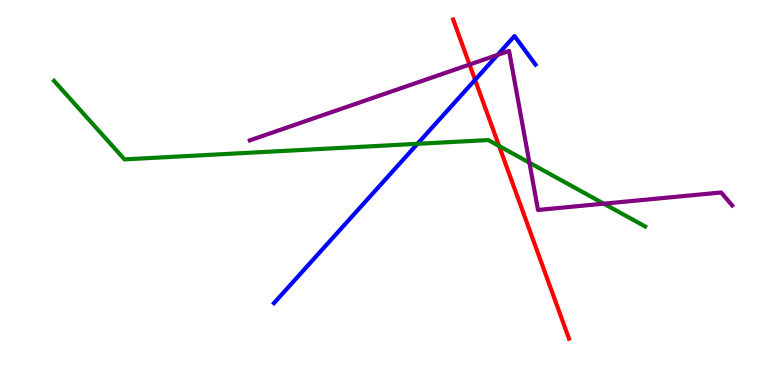[{'lines': ['blue', 'red'], 'intersections': [{'x': 6.13, 'y': 7.93}]}, {'lines': ['green', 'red'], 'intersections': [{'x': 6.44, 'y': 6.21}]}, {'lines': ['purple', 'red'], 'intersections': [{'x': 6.06, 'y': 8.32}]}, {'lines': ['blue', 'green'], 'intersections': [{'x': 5.39, 'y': 6.26}]}, {'lines': ['blue', 'purple'], 'intersections': [{'x': 6.42, 'y': 8.57}]}, {'lines': ['green', 'purple'], 'intersections': [{'x': 6.83, 'y': 5.77}, {'x': 7.79, 'y': 4.71}]}]